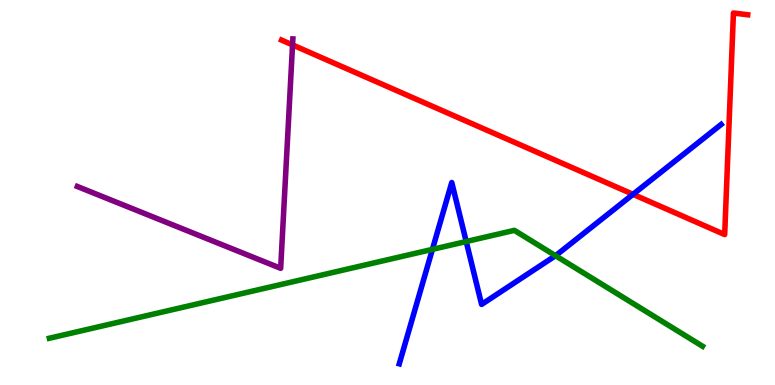[{'lines': ['blue', 'red'], 'intersections': [{'x': 8.17, 'y': 4.95}]}, {'lines': ['green', 'red'], 'intersections': []}, {'lines': ['purple', 'red'], 'intersections': [{'x': 3.77, 'y': 8.83}]}, {'lines': ['blue', 'green'], 'intersections': [{'x': 5.58, 'y': 3.52}, {'x': 6.02, 'y': 3.73}, {'x': 7.17, 'y': 3.36}]}, {'lines': ['blue', 'purple'], 'intersections': []}, {'lines': ['green', 'purple'], 'intersections': []}]